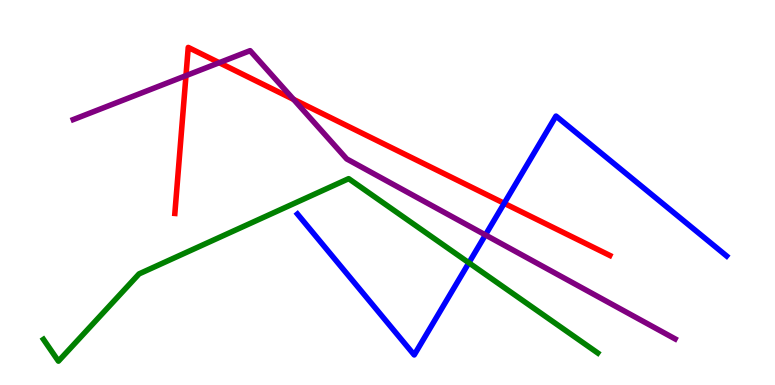[{'lines': ['blue', 'red'], 'intersections': [{'x': 6.51, 'y': 4.72}]}, {'lines': ['green', 'red'], 'intersections': []}, {'lines': ['purple', 'red'], 'intersections': [{'x': 2.4, 'y': 8.03}, {'x': 2.83, 'y': 8.37}, {'x': 3.79, 'y': 7.42}]}, {'lines': ['blue', 'green'], 'intersections': [{'x': 6.05, 'y': 3.17}]}, {'lines': ['blue', 'purple'], 'intersections': [{'x': 6.26, 'y': 3.9}]}, {'lines': ['green', 'purple'], 'intersections': []}]